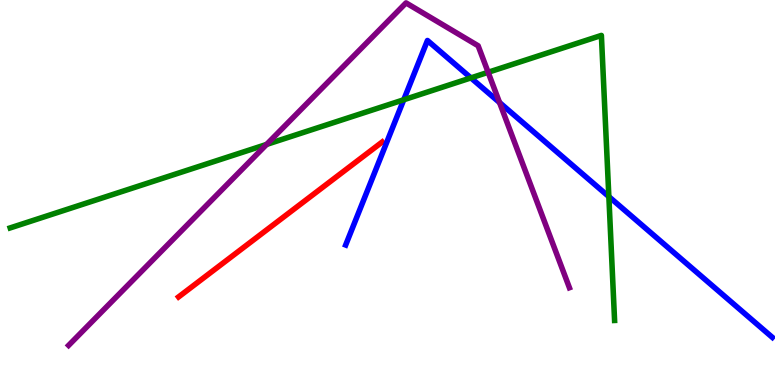[{'lines': ['blue', 'red'], 'intersections': []}, {'lines': ['green', 'red'], 'intersections': []}, {'lines': ['purple', 'red'], 'intersections': []}, {'lines': ['blue', 'green'], 'intersections': [{'x': 5.21, 'y': 7.41}, {'x': 6.08, 'y': 7.98}, {'x': 7.86, 'y': 4.89}]}, {'lines': ['blue', 'purple'], 'intersections': [{'x': 6.45, 'y': 7.34}]}, {'lines': ['green', 'purple'], 'intersections': [{'x': 3.44, 'y': 6.25}, {'x': 6.3, 'y': 8.12}]}]